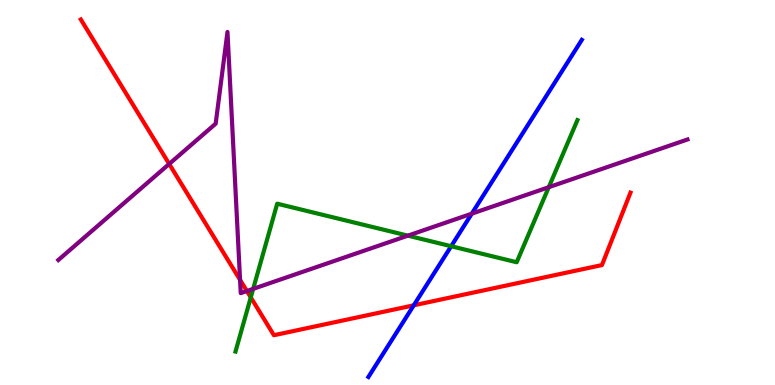[{'lines': ['blue', 'red'], 'intersections': [{'x': 5.34, 'y': 2.07}]}, {'lines': ['green', 'red'], 'intersections': [{'x': 3.24, 'y': 2.28}]}, {'lines': ['purple', 'red'], 'intersections': [{'x': 2.18, 'y': 5.74}, {'x': 3.1, 'y': 2.73}, {'x': 3.19, 'y': 2.44}]}, {'lines': ['blue', 'green'], 'intersections': [{'x': 5.82, 'y': 3.6}]}, {'lines': ['blue', 'purple'], 'intersections': [{'x': 6.09, 'y': 4.45}]}, {'lines': ['green', 'purple'], 'intersections': [{'x': 3.27, 'y': 2.5}, {'x': 5.26, 'y': 3.88}, {'x': 7.08, 'y': 5.14}]}]